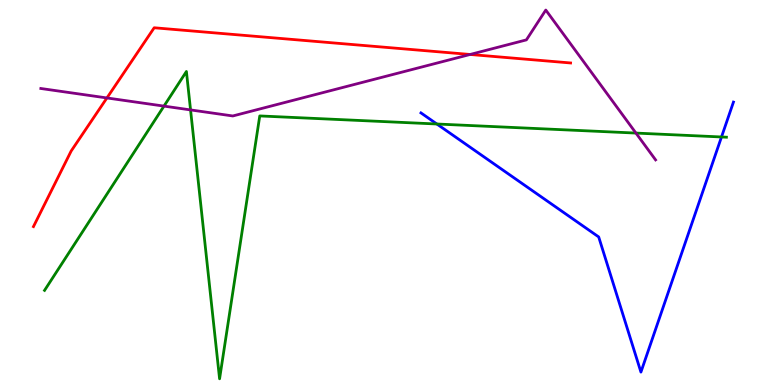[{'lines': ['blue', 'red'], 'intersections': []}, {'lines': ['green', 'red'], 'intersections': []}, {'lines': ['purple', 'red'], 'intersections': [{'x': 1.38, 'y': 7.46}, {'x': 6.07, 'y': 8.59}]}, {'lines': ['blue', 'green'], 'intersections': [{'x': 5.64, 'y': 6.78}, {'x': 9.31, 'y': 6.44}]}, {'lines': ['blue', 'purple'], 'intersections': []}, {'lines': ['green', 'purple'], 'intersections': [{'x': 2.12, 'y': 7.24}, {'x': 2.46, 'y': 7.15}, {'x': 8.21, 'y': 6.54}]}]